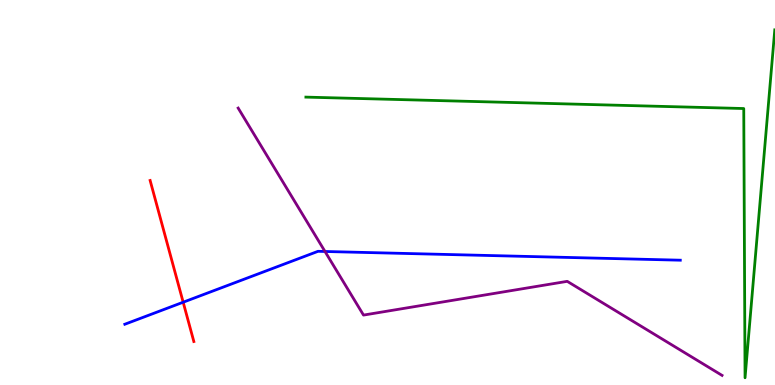[{'lines': ['blue', 'red'], 'intersections': [{'x': 2.36, 'y': 2.15}]}, {'lines': ['green', 'red'], 'intersections': []}, {'lines': ['purple', 'red'], 'intersections': []}, {'lines': ['blue', 'green'], 'intersections': []}, {'lines': ['blue', 'purple'], 'intersections': [{'x': 4.19, 'y': 3.47}]}, {'lines': ['green', 'purple'], 'intersections': []}]